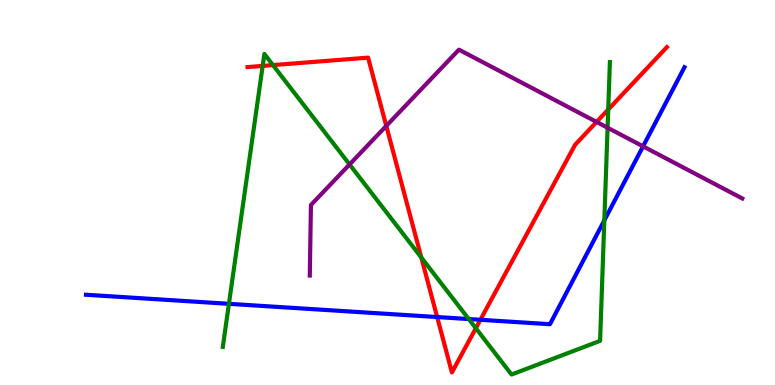[{'lines': ['blue', 'red'], 'intersections': [{'x': 5.64, 'y': 1.77}, {'x': 6.2, 'y': 1.69}]}, {'lines': ['green', 'red'], 'intersections': [{'x': 3.39, 'y': 8.29}, {'x': 3.52, 'y': 8.31}, {'x': 5.44, 'y': 3.31}, {'x': 6.14, 'y': 1.47}, {'x': 7.85, 'y': 7.15}]}, {'lines': ['purple', 'red'], 'intersections': [{'x': 4.98, 'y': 6.73}, {'x': 7.7, 'y': 6.83}]}, {'lines': ['blue', 'green'], 'intersections': [{'x': 2.95, 'y': 2.11}, {'x': 6.05, 'y': 1.71}, {'x': 7.8, 'y': 4.28}]}, {'lines': ['blue', 'purple'], 'intersections': [{'x': 8.3, 'y': 6.2}]}, {'lines': ['green', 'purple'], 'intersections': [{'x': 4.51, 'y': 5.73}, {'x': 7.84, 'y': 6.68}]}]